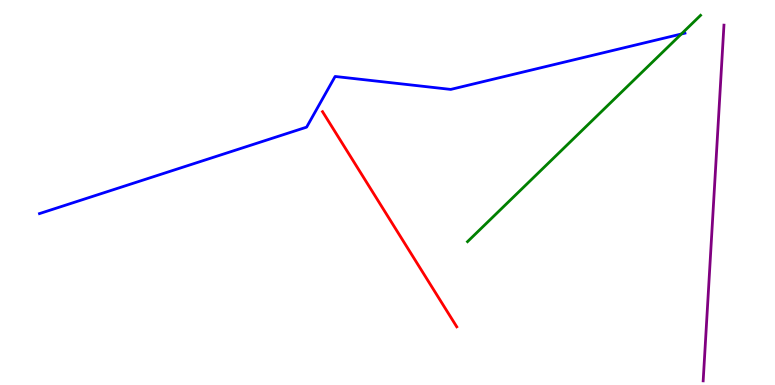[{'lines': ['blue', 'red'], 'intersections': []}, {'lines': ['green', 'red'], 'intersections': []}, {'lines': ['purple', 'red'], 'intersections': []}, {'lines': ['blue', 'green'], 'intersections': [{'x': 8.79, 'y': 9.12}]}, {'lines': ['blue', 'purple'], 'intersections': []}, {'lines': ['green', 'purple'], 'intersections': []}]